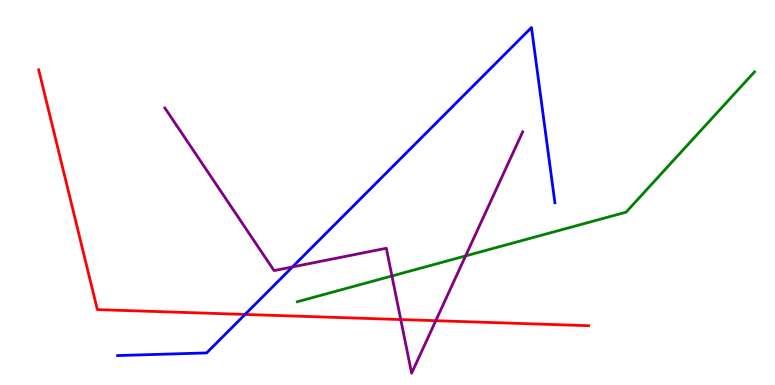[{'lines': ['blue', 'red'], 'intersections': [{'x': 3.16, 'y': 1.83}]}, {'lines': ['green', 'red'], 'intersections': []}, {'lines': ['purple', 'red'], 'intersections': [{'x': 5.17, 'y': 1.7}, {'x': 5.62, 'y': 1.67}]}, {'lines': ['blue', 'green'], 'intersections': []}, {'lines': ['blue', 'purple'], 'intersections': [{'x': 3.77, 'y': 3.07}]}, {'lines': ['green', 'purple'], 'intersections': [{'x': 5.06, 'y': 2.83}, {'x': 6.01, 'y': 3.35}]}]